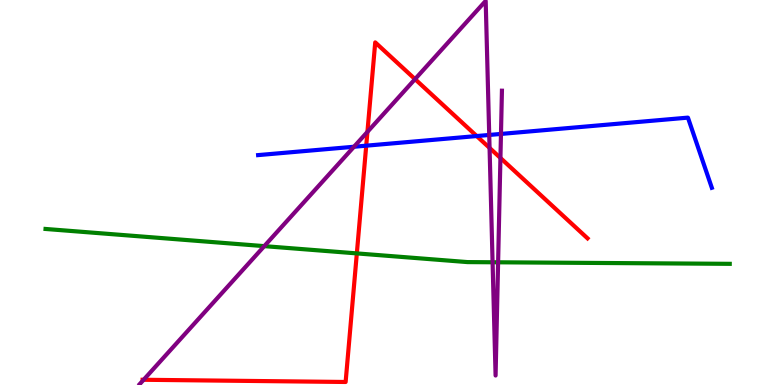[{'lines': ['blue', 'red'], 'intersections': [{'x': 4.73, 'y': 6.22}, {'x': 6.15, 'y': 6.47}]}, {'lines': ['green', 'red'], 'intersections': [{'x': 4.6, 'y': 3.42}]}, {'lines': ['purple', 'red'], 'intersections': [{'x': 1.85, 'y': 0.136}, {'x': 4.74, 'y': 6.57}, {'x': 5.36, 'y': 7.94}, {'x': 6.32, 'y': 6.16}, {'x': 6.46, 'y': 5.9}]}, {'lines': ['blue', 'green'], 'intersections': []}, {'lines': ['blue', 'purple'], 'intersections': [{'x': 4.57, 'y': 6.19}, {'x': 6.31, 'y': 6.49}, {'x': 6.46, 'y': 6.52}]}, {'lines': ['green', 'purple'], 'intersections': [{'x': 3.41, 'y': 3.61}, {'x': 6.36, 'y': 3.19}, {'x': 6.43, 'y': 3.19}]}]